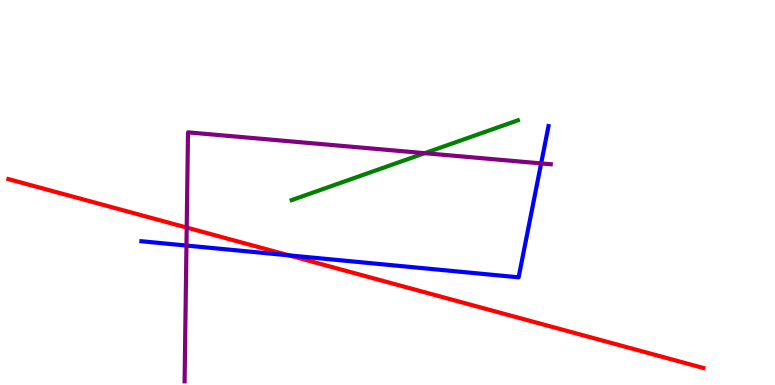[{'lines': ['blue', 'red'], 'intersections': [{'x': 3.73, 'y': 3.37}]}, {'lines': ['green', 'red'], 'intersections': []}, {'lines': ['purple', 'red'], 'intersections': [{'x': 2.41, 'y': 4.09}]}, {'lines': ['blue', 'green'], 'intersections': []}, {'lines': ['blue', 'purple'], 'intersections': [{'x': 2.41, 'y': 3.62}, {'x': 6.98, 'y': 5.76}]}, {'lines': ['green', 'purple'], 'intersections': [{'x': 5.48, 'y': 6.02}]}]